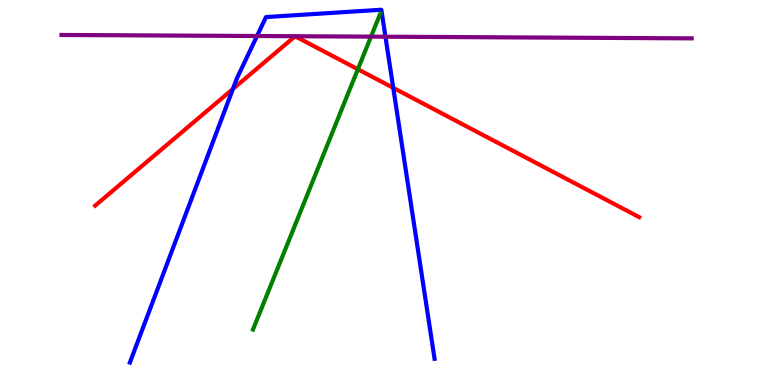[{'lines': ['blue', 'red'], 'intersections': [{'x': 3.0, 'y': 7.69}, {'x': 5.07, 'y': 7.72}]}, {'lines': ['green', 'red'], 'intersections': [{'x': 4.62, 'y': 8.2}]}, {'lines': ['purple', 'red'], 'intersections': []}, {'lines': ['blue', 'green'], 'intersections': []}, {'lines': ['blue', 'purple'], 'intersections': [{'x': 3.32, 'y': 9.06}, {'x': 4.97, 'y': 9.05}]}, {'lines': ['green', 'purple'], 'intersections': [{'x': 4.79, 'y': 9.05}]}]